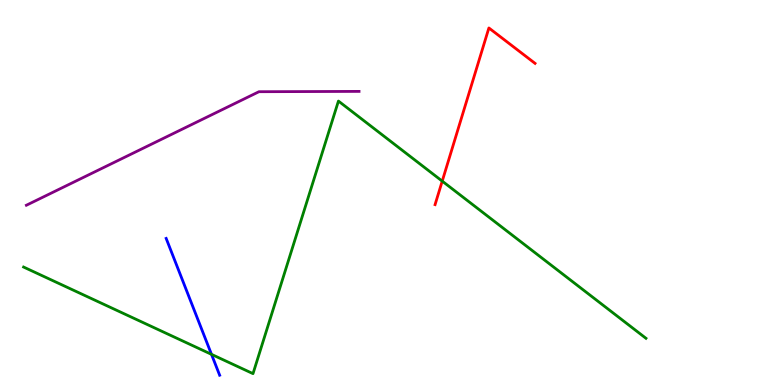[{'lines': ['blue', 'red'], 'intersections': []}, {'lines': ['green', 'red'], 'intersections': [{'x': 5.71, 'y': 5.3}]}, {'lines': ['purple', 'red'], 'intersections': []}, {'lines': ['blue', 'green'], 'intersections': [{'x': 2.73, 'y': 0.796}]}, {'lines': ['blue', 'purple'], 'intersections': []}, {'lines': ['green', 'purple'], 'intersections': []}]